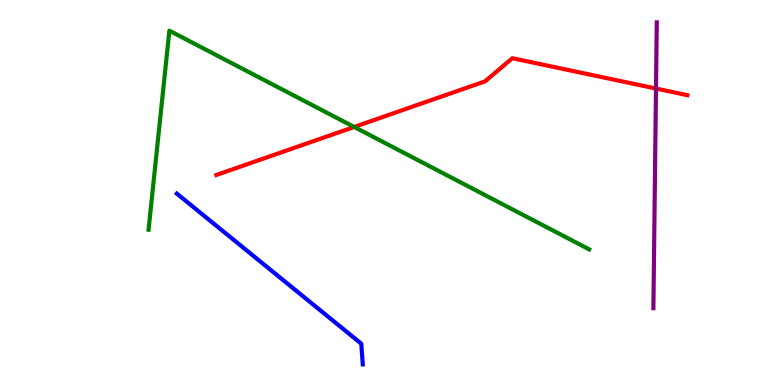[{'lines': ['blue', 'red'], 'intersections': []}, {'lines': ['green', 'red'], 'intersections': [{'x': 4.57, 'y': 6.7}]}, {'lines': ['purple', 'red'], 'intersections': [{'x': 8.46, 'y': 7.7}]}, {'lines': ['blue', 'green'], 'intersections': []}, {'lines': ['blue', 'purple'], 'intersections': []}, {'lines': ['green', 'purple'], 'intersections': []}]